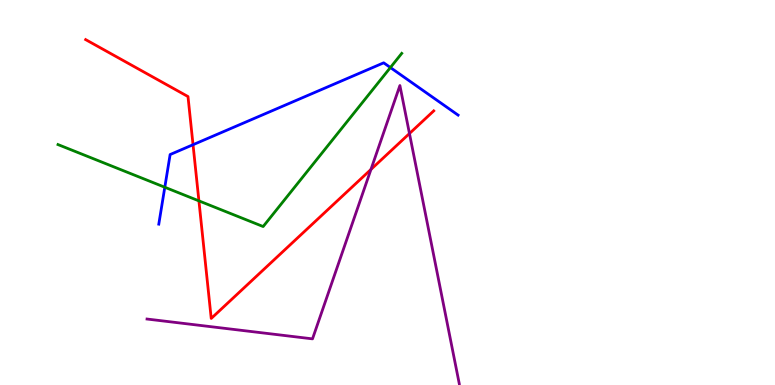[{'lines': ['blue', 'red'], 'intersections': [{'x': 2.49, 'y': 6.24}]}, {'lines': ['green', 'red'], 'intersections': [{'x': 2.57, 'y': 4.78}]}, {'lines': ['purple', 'red'], 'intersections': [{'x': 4.79, 'y': 5.6}, {'x': 5.28, 'y': 6.53}]}, {'lines': ['blue', 'green'], 'intersections': [{'x': 2.13, 'y': 5.14}, {'x': 5.04, 'y': 8.25}]}, {'lines': ['blue', 'purple'], 'intersections': []}, {'lines': ['green', 'purple'], 'intersections': []}]